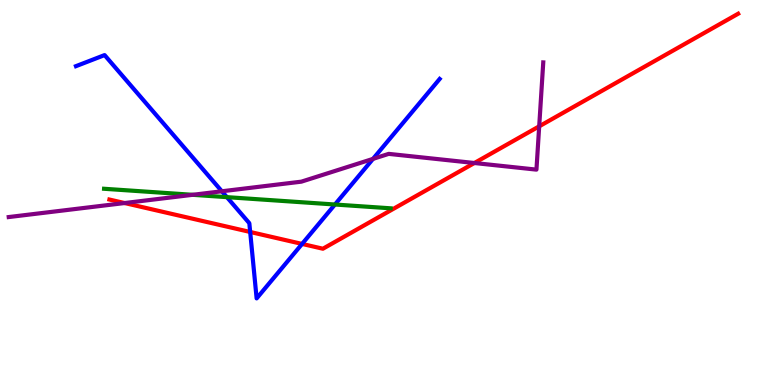[{'lines': ['blue', 'red'], 'intersections': [{'x': 3.23, 'y': 3.97}, {'x': 3.9, 'y': 3.66}]}, {'lines': ['green', 'red'], 'intersections': []}, {'lines': ['purple', 'red'], 'intersections': [{'x': 1.61, 'y': 4.73}, {'x': 6.12, 'y': 5.77}, {'x': 6.96, 'y': 6.72}]}, {'lines': ['blue', 'green'], 'intersections': [{'x': 2.93, 'y': 4.88}, {'x': 4.32, 'y': 4.69}]}, {'lines': ['blue', 'purple'], 'intersections': [{'x': 2.86, 'y': 5.03}, {'x': 4.81, 'y': 5.87}]}, {'lines': ['green', 'purple'], 'intersections': [{'x': 2.49, 'y': 4.94}]}]